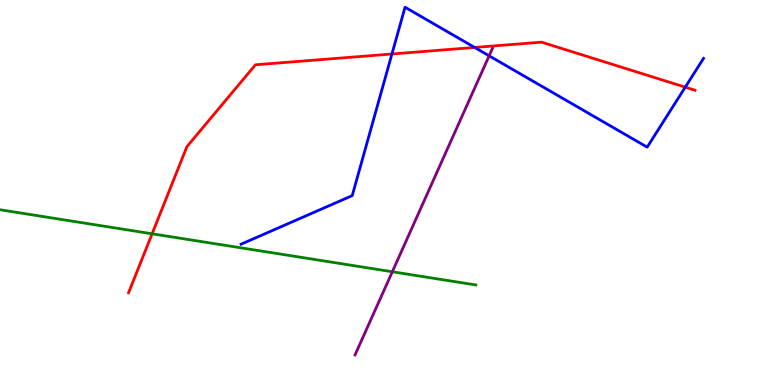[{'lines': ['blue', 'red'], 'intersections': [{'x': 5.06, 'y': 8.6}, {'x': 6.12, 'y': 8.77}, {'x': 8.84, 'y': 7.74}]}, {'lines': ['green', 'red'], 'intersections': [{'x': 1.96, 'y': 3.93}]}, {'lines': ['purple', 'red'], 'intersections': []}, {'lines': ['blue', 'green'], 'intersections': []}, {'lines': ['blue', 'purple'], 'intersections': [{'x': 6.31, 'y': 8.55}]}, {'lines': ['green', 'purple'], 'intersections': [{'x': 5.06, 'y': 2.94}]}]